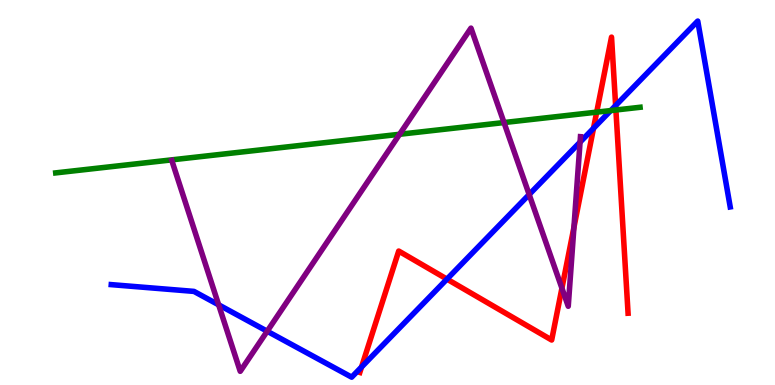[{'lines': ['blue', 'red'], 'intersections': [{'x': 4.67, 'y': 0.467}, {'x': 5.77, 'y': 2.75}, {'x': 7.66, 'y': 6.67}, {'x': 7.94, 'y': 7.26}]}, {'lines': ['green', 'red'], 'intersections': [{'x': 7.7, 'y': 7.09}, {'x': 7.95, 'y': 7.14}]}, {'lines': ['purple', 'red'], 'intersections': [{'x': 7.25, 'y': 2.51}, {'x': 7.41, 'y': 4.09}]}, {'lines': ['blue', 'green'], 'intersections': [{'x': 7.88, 'y': 7.13}]}, {'lines': ['blue', 'purple'], 'intersections': [{'x': 2.82, 'y': 2.08}, {'x': 3.45, 'y': 1.4}, {'x': 6.83, 'y': 4.95}, {'x': 7.48, 'y': 6.31}]}, {'lines': ['green', 'purple'], 'intersections': [{'x': 5.16, 'y': 6.51}, {'x': 6.5, 'y': 6.82}]}]